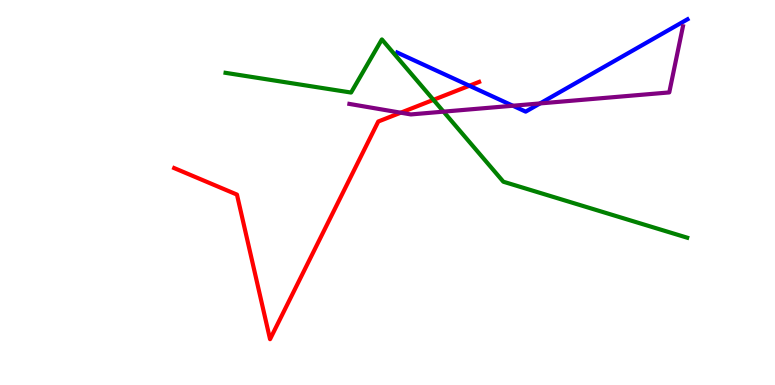[{'lines': ['blue', 'red'], 'intersections': [{'x': 6.06, 'y': 7.77}]}, {'lines': ['green', 'red'], 'intersections': [{'x': 5.59, 'y': 7.41}]}, {'lines': ['purple', 'red'], 'intersections': [{'x': 5.17, 'y': 7.07}]}, {'lines': ['blue', 'green'], 'intersections': []}, {'lines': ['blue', 'purple'], 'intersections': [{'x': 6.62, 'y': 7.25}, {'x': 6.97, 'y': 7.31}]}, {'lines': ['green', 'purple'], 'intersections': [{'x': 5.72, 'y': 7.1}]}]